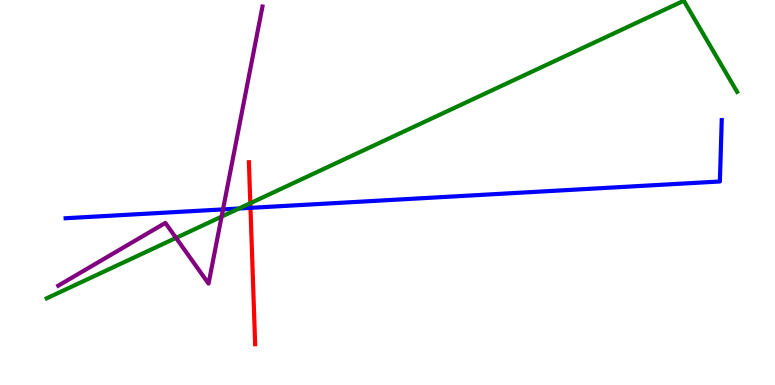[{'lines': ['blue', 'red'], 'intersections': [{'x': 3.23, 'y': 4.6}]}, {'lines': ['green', 'red'], 'intersections': [{'x': 3.23, 'y': 4.72}]}, {'lines': ['purple', 'red'], 'intersections': []}, {'lines': ['blue', 'green'], 'intersections': [{'x': 3.08, 'y': 4.58}]}, {'lines': ['blue', 'purple'], 'intersections': [{'x': 2.88, 'y': 4.56}]}, {'lines': ['green', 'purple'], 'intersections': [{'x': 2.27, 'y': 3.82}, {'x': 2.86, 'y': 4.37}]}]